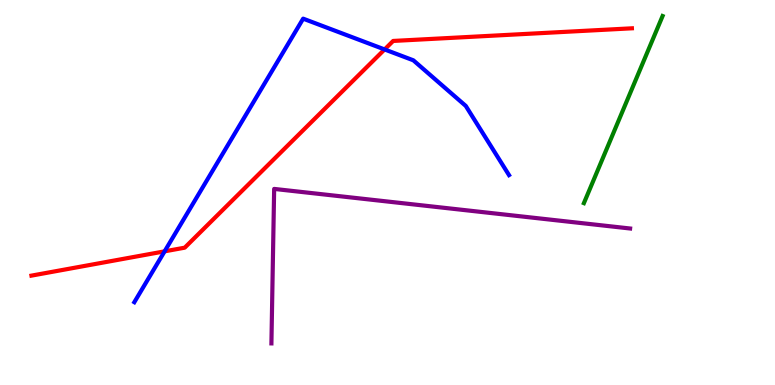[{'lines': ['blue', 'red'], 'intersections': [{'x': 2.12, 'y': 3.47}, {'x': 4.96, 'y': 8.72}]}, {'lines': ['green', 'red'], 'intersections': []}, {'lines': ['purple', 'red'], 'intersections': []}, {'lines': ['blue', 'green'], 'intersections': []}, {'lines': ['blue', 'purple'], 'intersections': []}, {'lines': ['green', 'purple'], 'intersections': []}]